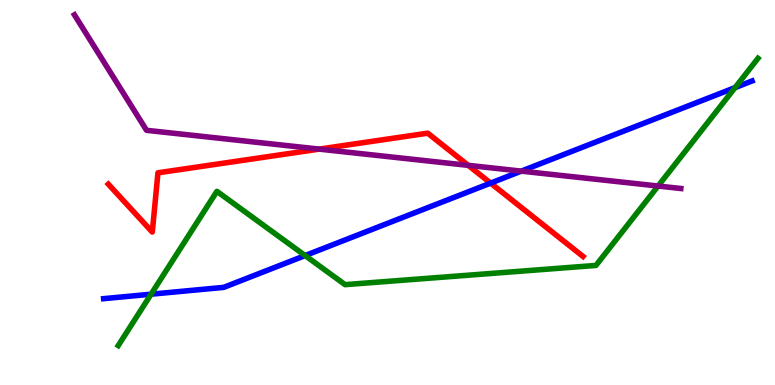[{'lines': ['blue', 'red'], 'intersections': [{'x': 6.33, 'y': 5.24}]}, {'lines': ['green', 'red'], 'intersections': []}, {'lines': ['purple', 'red'], 'intersections': [{'x': 4.12, 'y': 6.13}, {'x': 6.04, 'y': 5.71}]}, {'lines': ['blue', 'green'], 'intersections': [{'x': 1.95, 'y': 2.36}, {'x': 3.94, 'y': 3.36}, {'x': 9.48, 'y': 7.72}]}, {'lines': ['blue', 'purple'], 'intersections': [{'x': 6.73, 'y': 5.56}]}, {'lines': ['green', 'purple'], 'intersections': [{'x': 8.49, 'y': 5.17}]}]